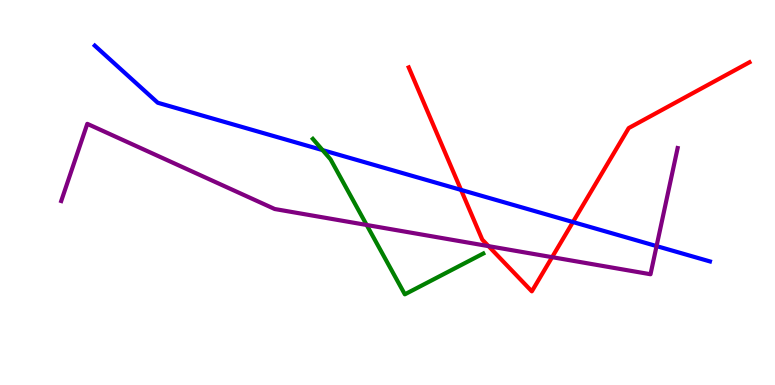[{'lines': ['blue', 'red'], 'intersections': [{'x': 5.95, 'y': 5.07}, {'x': 7.39, 'y': 4.23}]}, {'lines': ['green', 'red'], 'intersections': []}, {'lines': ['purple', 'red'], 'intersections': [{'x': 6.3, 'y': 3.61}, {'x': 7.12, 'y': 3.32}]}, {'lines': ['blue', 'green'], 'intersections': [{'x': 4.16, 'y': 6.1}]}, {'lines': ['blue', 'purple'], 'intersections': [{'x': 8.47, 'y': 3.61}]}, {'lines': ['green', 'purple'], 'intersections': [{'x': 4.73, 'y': 4.16}]}]